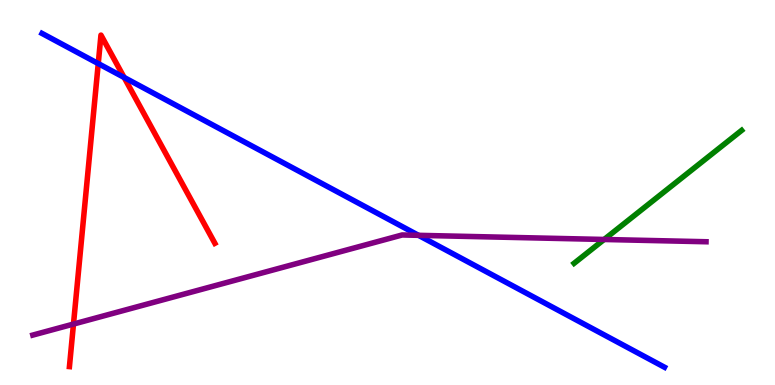[{'lines': ['blue', 'red'], 'intersections': [{'x': 1.27, 'y': 8.35}, {'x': 1.6, 'y': 7.99}]}, {'lines': ['green', 'red'], 'intersections': []}, {'lines': ['purple', 'red'], 'intersections': [{'x': 0.948, 'y': 1.58}]}, {'lines': ['blue', 'green'], 'intersections': []}, {'lines': ['blue', 'purple'], 'intersections': [{'x': 5.4, 'y': 3.89}]}, {'lines': ['green', 'purple'], 'intersections': [{'x': 7.8, 'y': 3.78}]}]